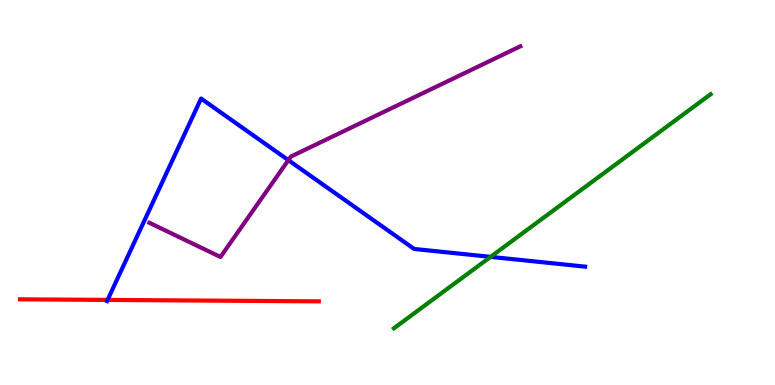[{'lines': ['blue', 'red'], 'intersections': [{'x': 1.39, 'y': 2.21}]}, {'lines': ['green', 'red'], 'intersections': []}, {'lines': ['purple', 'red'], 'intersections': []}, {'lines': ['blue', 'green'], 'intersections': [{'x': 6.33, 'y': 3.33}]}, {'lines': ['blue', 'purple'], 'intersections': [{'x': 3.72, 'y': 5.84}]}, {'lines': ['green', 'purple'], 'intersections': []}]